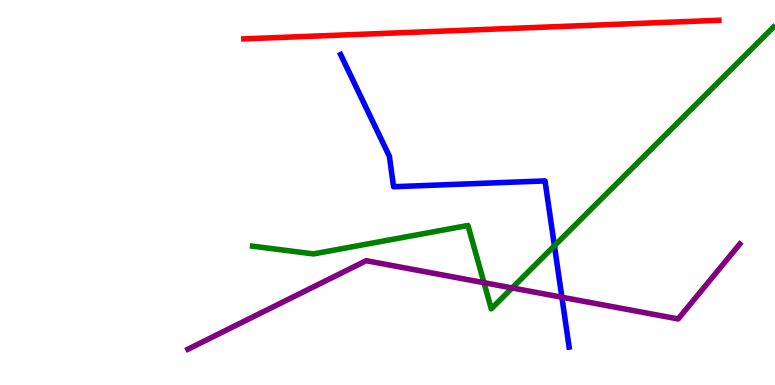[{'lines': ['blue', 'red'], 'intersections': []}, {'lines': ['green', 'red'], 'intersections': []}, {'lines': ['purple', 'red'], 'intersections': []}, {'lines': ['blue', 'green'], 'intersections': [{'x': 7.15, 'y': 3.62}]}, {'lines': ['blue', 'purple'], 'intersections': [{'x': 7.25, 'y': 2.28}]}, {'lines': ['green', 'purple'], 'intersections': [{'x': 6.24, 'y': 2.66}, {'x': 6.61, 'y': 2.52}]}]